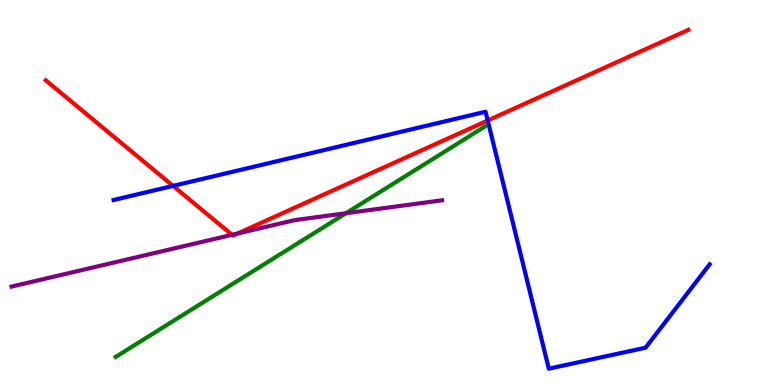[{'lines': ['blue', 'red'], 'intersections': [{'x': 2.23, 'y': 5.17}, {'x': 6.29, 'y': 6.87}]}, {'lines': ['green', 'red'], 'intersections': []}, {'lines': ['purple', 'red'], 'intersections': [{'x': 2.99, 'y': 3.9}, {'x': 3.06, 'y': 3.93}]}, {'lines': ['blue', 'green'], 'intersections': []}, {'lines': ['blue', 'purple'], 'intersections': []}, {'lines': ['green', 'purple'], 'intersections': [{'x': 4.46, 'y': 4.46}]}]